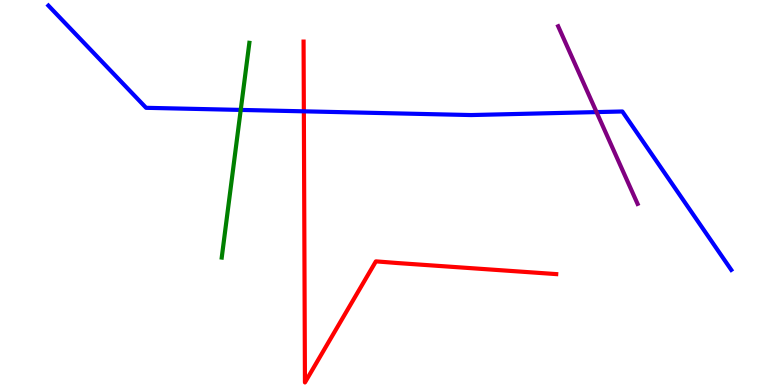[{'lines': ['blue', 'red'], 'intersections': [{'x': 3.92, 'y': 7.11}]}, {'lines': ['green', 'red'], 'intersections': []}, {'lines': ['purple', 'red'], 'intersections': []}, {'lines': ['blue', 'green'], 'intersections': [{'x': 3.11, 'y': 7.14}]}, {'lines': ['blue', 'purple'], 'intersections': [{'x': 7.7, 'y': 7.09}]}, {'lines': ['green', 'purple'], 'intersections': []}]